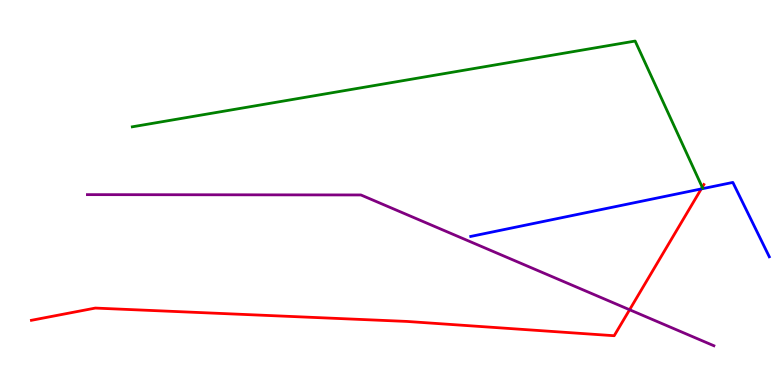[{'lines': ['blue', 'red'], 'intersections': [{'x': 9.05, 'y': 5.09}]}, {'lines': ['green', 'red'], 'intersections': [{'x': 9.06, 'y': 5.14}]}, {'lines': ['purple', 'red'], 'intersections': [{'x': 8.12, 'y': 1.95}]}, {'lines': ['blue', 'green'], 'intersections': []}, {'lines': ['blue', 'purple'], 'intersections': []}, {'lines': ['green', 'purple'], 'intersections': []}]